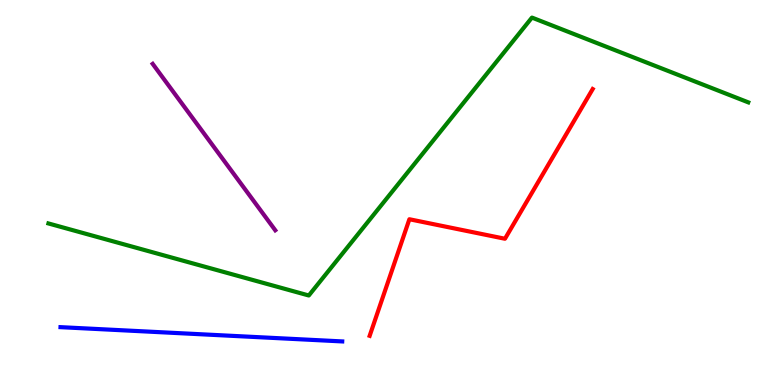[{'lines': ['blue', 'red'], 'intersections': []}, {'lines': ['green', 'red'], 'intersections': []}, {'lines': ['purple', 'red'], 'intersections': []}, {'lines': ['blue', 'green'], 'intersections': []}, {'lines': ['blue', 'purple'], 'intersections': []}, {'lines': ['green', 'purple'], 'intersections': []}]